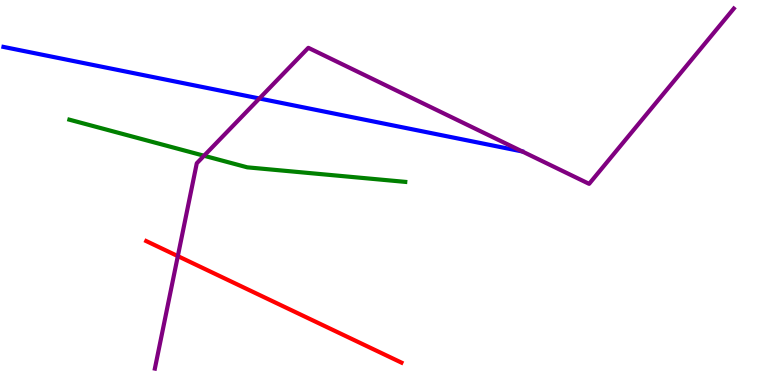[{'lines': ['blue', 'red'], 'intersections': []}, {'lines': ['green', 'red'], 'intersections': []}, {'lines': ['purple', 'red'], 'intersections': [{'x': 2.29, 'y': 3.35}]}, {'lines': ['blue', 'green'], 'intersections': []}, {'lines': ['blue', 'purple'], 'intersections': [{'x': 3.35, 'y': 7.44}]}, {'lines': ['green', 'purple'], 'intersections': [{'x': 2.63, 'y': 5.95}]}]